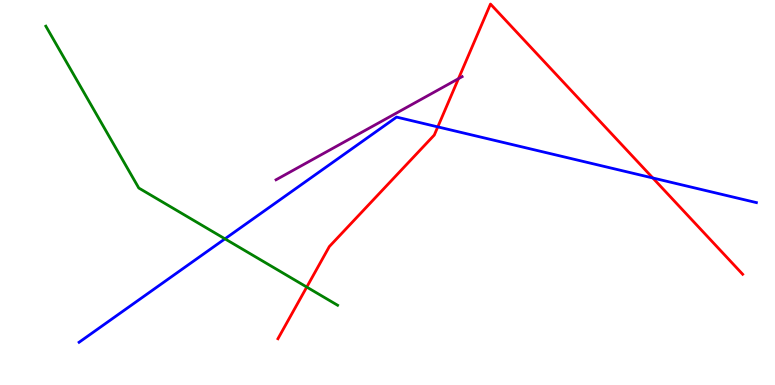[{'lines': ['blue', 'red'], 'intersections': [{'x': 5.65, 'y': 6.7}, {'x': 8.42, 'y': 5.38}]}, {'lines': ['green', 'red'], 'intersections': [{'x': 3.96, 'y': 2.54}]}, {'lines': ['purple', 'red'], 'intersections': [{'x': 5.92, 'y': 7.96}]}, {'lines': ['blue', 'green'], 'intersections': [{'x': 2.9, 'y': 3.8}]}, {'lines': ['blue', 'purple'], 'intersections': []}, {'lines': ['green', 'purple'], 'intersections': []}]